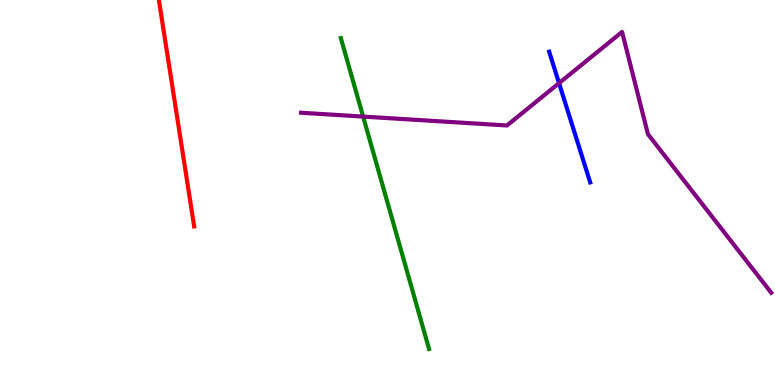[{'lines': ['blue', 'red'], 'intersections': []}, {'lines': ['green', 'red'], 'intersections': []}, {'lines': ['purple', 'red'], 'intersections': []}, {'lines': ['blue', 'green'], 'intersections': []}, {'lines': ['blue', 'purple'], 'intersections': [{'x': 7.21, 'y': 7.84}]}, {'lines': ['green', 'purple'], 'intersections': [{'x': 4.69, 'y': 6.97}]}]